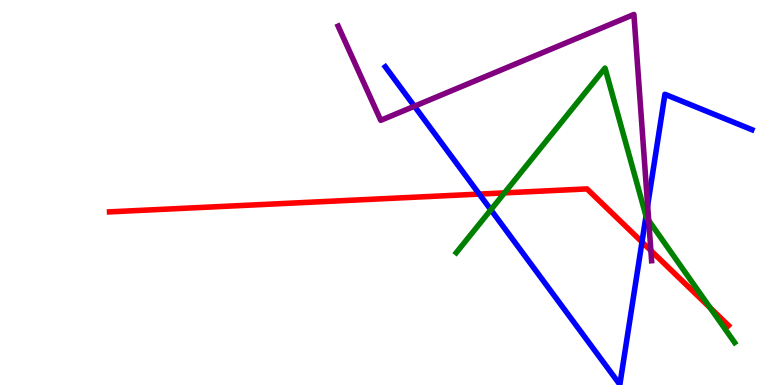[{'lines': ['blue', 'red'], 'intersections': [{'x': 6.18, 'y': 4.96}, {'x': 8.28, 'y': 3.71}]}, {'lines': ['green', 'red'], 'intersections': [{'x': 6.51, 'y': 4.99}, {'x': 9.16, 'y': 2.01}]}, {'lines': ['purple', 'red'], 'intersections': [{'x': 8.4, 'y': 3.49}]}, {'lines': ['blue', 'green'], 'intersections': [{'x': 6.33, 'y': 4.55}, {'x': 8.34, 'y': 4.39}]}, {'lines': ['blue', 'purple'], 'intersections': [{'x': 5.35, 'y': 7.24}, {'x': 8.36, 'y': 4.66}]}, {'lines': ['green', 'purple'], 'intersections': [{'x': 8.37, 'y': 4.27}]}]